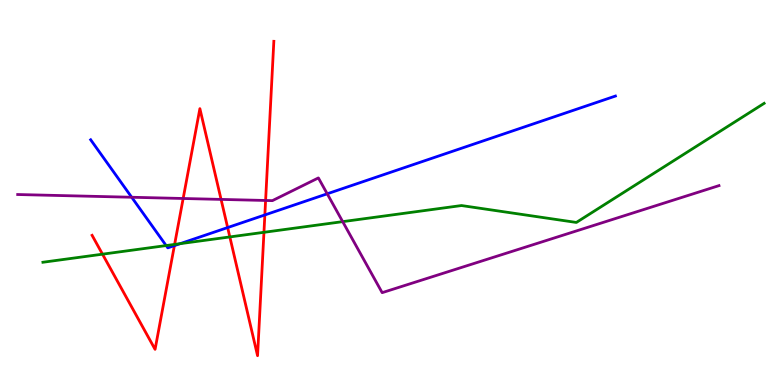[{'lines': ['blue', 'red'], 'intersections': [{'x': 2.25, 'y': 3.62}, {'x': 2.94, 'y': 4.09}, {'x': 3.42, 'y': 4.42}]}, {'lines': ['green', 'red'], 'intersections': [{'x': 1.32, 'y': 3.4}, {'x': 2.25, 'y': 3.65}, {'x': 2.97, 'y': 3.85}, {'x': 3.41, 'y': 3.97}]}, {'lines': ['purple', 'red'], 'intersections': [{'x': 2.36, 'y': 4.84}, {'x': 2.85, 'y': 4.82}, {'x': 3.43, 'y': 4.79}]}, {'lines': ['blue', 'green'], 'intersections': [{'x': 2.14, 'y': 3.62}, {'x': 2.33, 'y': 3.67}]}, {'lines': ['blue', 'purple'], 'intersections': [{'x': 1.7, 'y': 4.88}, {'x': 4.22, 'y': 4.97}]}, {'lines': ['green', 'purple'], 'intersections': [{'x': 4.42, 'y': 4.24}]}]